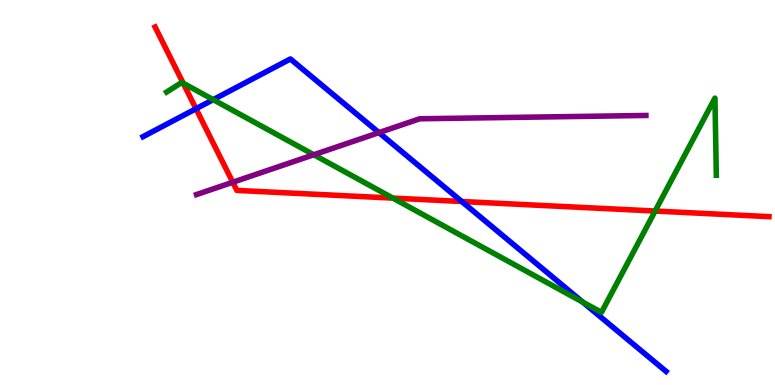[{'lines': ['blue', 'red'], 'intersections': [{'x': 2.53, 'y': 7.18}, {'x': 5.96, 'y': 4.77}]}, {'lines': ['green', 'red'], 'intersections': [{'x': 2.36, 'y': 7.84}, {'x': 5.07, 'y': 4.85}, {'x': 8.45, 'y': 4.52}]}, {'lines': ['purple', 'red'], 'intersections': [{'x': 3.0, 'y': 5.27}]}, {'lines': ['blue', 'green'], 'intersections': [{'x': 2.75, 'y': 7.41}, {'x': 7.52, 'y': 2.15}]}, {'lines': ['blue', 'purple'], 'intersections': [{'x': 4.89, 'y': 6.56}]}, {'lines': ['green', 'purple'], 'intersections': [{'x': 4.05, 'y': 5.98}]}]